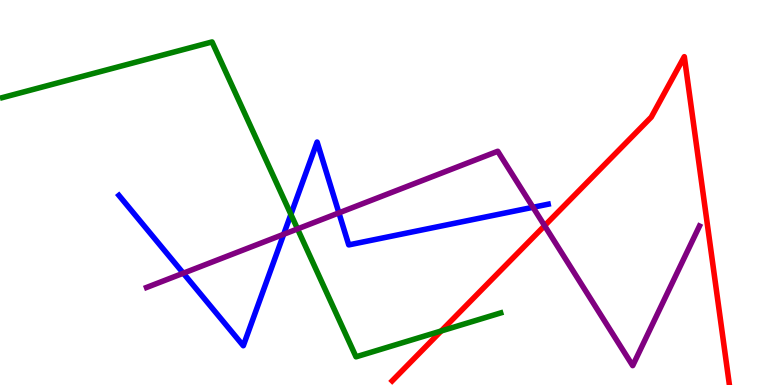[{'lines': ['blue', 'red'], 'intersections': []}, {'lines': ['green', 'red'], 'intersections': [{'x': 5.69, 'y': 1.4}]}, {'lines': ['purple', 'red'], 'intersections': [{'x': 7.03, 'y': 4.14}]}, {'lines': ['blue', 'green'], 'intersections': [{'x': 3.75, 'y': 4.43}]}, {'lines': ['blue', 'purple'], 'intersections': [{'x': 2.37, 'y': 2.9}, {'x': 3.66, 'y': 3.91}, {'x': 4.37, 'y': 4.47}, {'x': 6.88, 'y': 4.62}]}, {'lines': ['green', 'purple'], 'intersections': [{'x': 3.84, 'y': 4.05}]}]